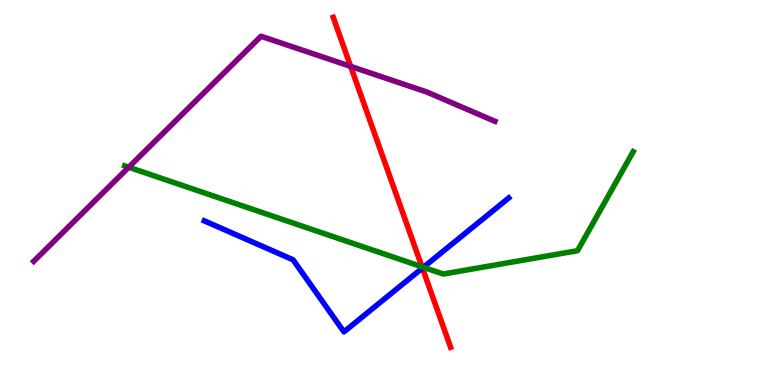[{'lines': ['blue', 'red'], 'intersections': [{'x': 5.45, 'y': 3.04}]}, {'lines': ['green', 'red'], 'intersections': [{'x': 5.44, 'y': 3.07}]}, {'lines': ['purple', 'red'], 'intersections': [{'x': 4.52, 'y': 8.28}]}, {'lines': ['blue', 'green'], 'intersections': [{'x': 5.46, 'y': 3.06}]}, {'lines': ['blue', 'purple'], 'intersections': []}, {'lines': ['green', 'purple'], 'intersections': [{'x': 1.66, 'y': 5.66}]}]